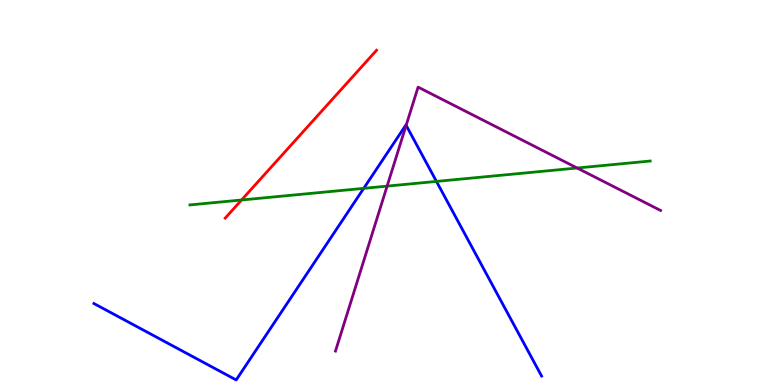[{'lines': ['blue', 'red'], 'intersections': []}, {'lines': ['green', 'red'], 'intersections': [{'x': 3.12, 'y': 4.81}]}, {'lines': ['purple', 'red'], 'intersections': []}, {'lines': ['blue', 'green'], 'intersections': [{'x': 4.69, 'y': 5.11}, {'x': 5.63, 'y': 5.29}]}, {'lines': ['blue', 'purple'], 'intersections': [{'x': 5.24, 'y': 6.74}]}, {'lines': ['green', 'purple'], 'intersections': [{'x': 5.0, 'y': 5.17}, {'x': 7.45, 'y': 5.64}]}]